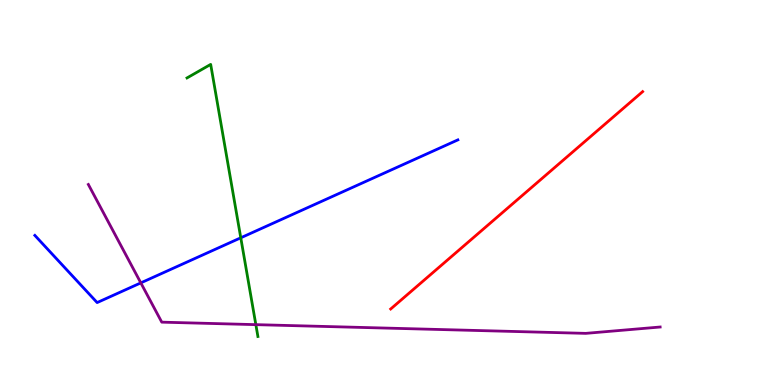[{'lines': ['blue', 'red'], 'intersections': []}, {'lines': ['green', 'red'], 'intersections': []}, {'lines': ['purple', 'red'], 'intersections': []}, {'lines': ['blue', 'green'], 'intersections': [{'x': 3.11, 'y': 3.82}]}, {'lines': ['blue', 'purple'], 'intersections': [{'x': 1.82, 'y': 2.65}]}, {'lines': ['green', 'purple'], 'intersections': [{'x': 3.3, 'y': 1.57}]}]